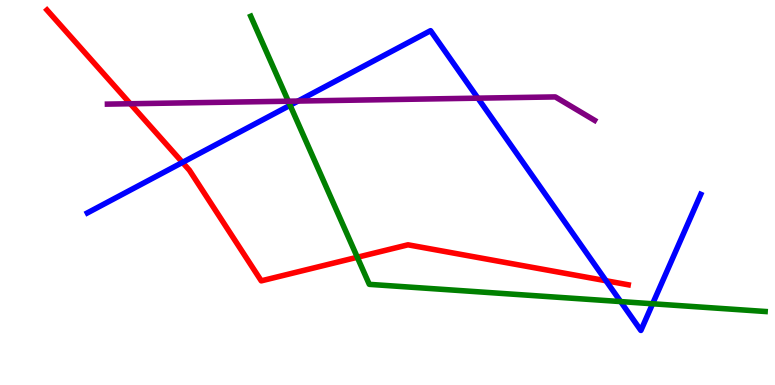[{'lines': ['blue', 'red'], 'intersections': [{'x': 2.35, 'y': 5.78}, {'x': 7.82, 'y': 2.71}]}, {'lines': ['green', 'red'], 'intersections': [{'x': 4.61, 'y': 3.32}]}, {'lines': ['purple', 'red'], 'intersections': [{'x': 1.68, 'y': 7.31}]}, {'lines': ['blue', 'green'], 'intersections': [{'x': 3.74, 'y': 7.27}, {'x': 8.01, 'y': 2.17}, {'x': 8.42, 'y': 2.11}]}, {'lines': ['blue', 'purple'], 'intersections': [{'x': 3.85, 'y': 7.38}, {'x': 6.17, 'y': 7.45}]}, {'lines': ['green', 'purple'], 'intersections': [{'x': 3.72, 'y': 7.37}]}]